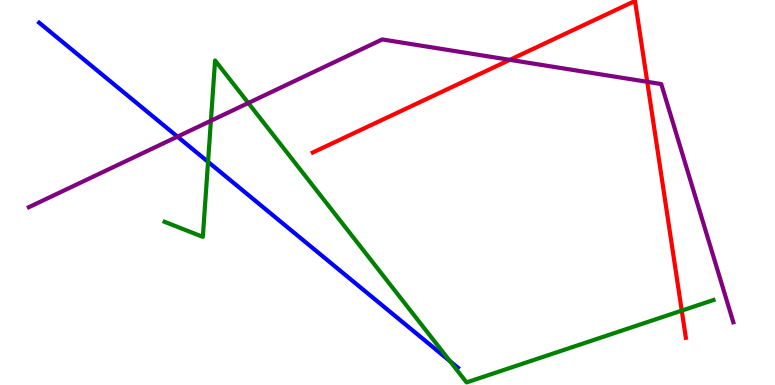[{'lines': ['blue', 'red'], 'intersections': []}, {'lines': ['green', 'red'], 'intersections': [{'x': 8.8, 'y': 1.93}]}, {'lines': ['purple', 'red'], 'intersections': [{'x': 6.58, 'y': 8.45}, {'x': 8.35, 'y': 7.87}]}, {'lines': ['blue', 'green'], 'intersections': [{'x': 2.68, 'y': 5.8}, {'x': 5.81, 'y': 0.62}]}, {'lines': ['blue', 'purple'], 'intersections': [{'x': 2.29, 'y': 6.45}]}, {'lines': ['green', 'purple'], 'intersections': [{'x': 2.72, 'y': 6.86}, {'x': 3.2, 'y': 7.32}]}]